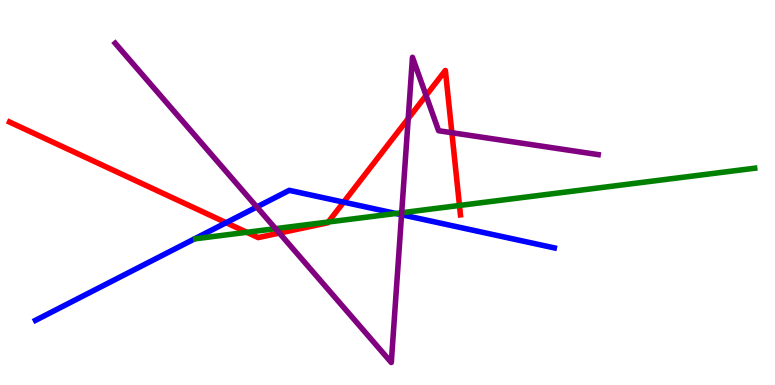[{'lines': ['blue', 'red'], 'intersections': [{'x': 2.92, 'y': 4.22}, {'x': 4.43, 'y': 4.75}]}, {'lines': ['green', 'red'], 'intersections': [{'x': 3.18, 'y': 3.97}, {'x': 4.24, 'y': 4.23}, {'x': 5.93, 'y': 4.66}]}, {'lines': ['purple', 'red'], 'intersections': [{'x': 3.6, 'y': 3.95}, {'x': 5.27, 'y': 6.92}, {'x': 5.5, 'y': 7.52}, {'x': 5.83, 'y': 6.55}]}, {'lines': ['blue', 'green'], 'intersections': [{'x': 5.11, 'y': 4.45}]}, {'lines': ['blue', 'purple'], 'intersections': [{'x': 3.31, 'y': 4.62}, {'x': 5.18, 'y': 4.42}]}, {'lines': ['green', 'purple'], 'intersections': [{'x': 3.56, 'y': 4.06}, {'x': 5.18, 'y': 4.47}]}]